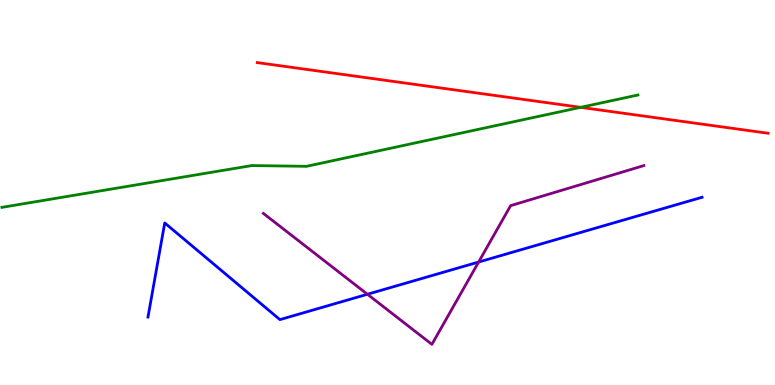[{'lines': ['blue', 'red'], 'intersections': []}, {'lines': ['green', 'red'], 'intersections': [{'x': 7.49, 'y': 7.21}]}, {'lines': ['purple', 'red'], 'intersections': []}, {'lines': ['blue', 'green'], 'intersections': []}, {'lines': ['blue', 'purple'], 'intersections': [{'x': 4.74, 'y': 2.36}, {'x': 6.18, 'y': 3.19}]}, {'lines': ['green', 'purple'], 'intersections': []}]